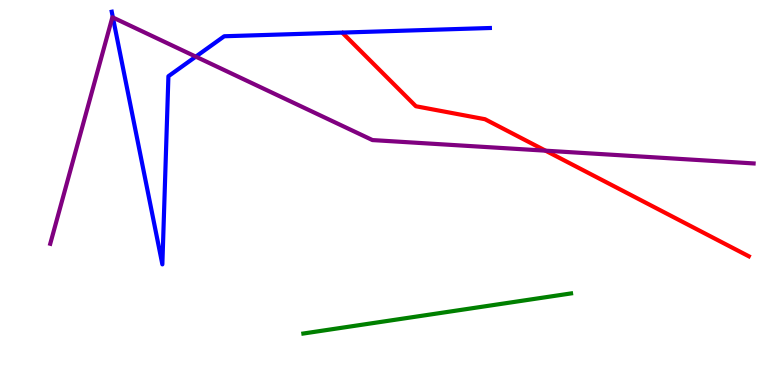[{'lines': ['blue', 'red'], 'intersections': []}, {'lines': ['green', 'red'], 'intersections': []}, {'lines': ['purple', 'red'], 'intersections': [{'x': 7.04, 'y': 6.09}]}, {'lines': ['blue', 'green'], 'intersections': []}, {'lines': ['blue', 'purple'], 'intersections': [{'x': 1.46, 'y': 9.55}, {'x': 2.53, 'y': 8.53}]}, {'lines': ['green', 'purple'], 'intersections': []}]